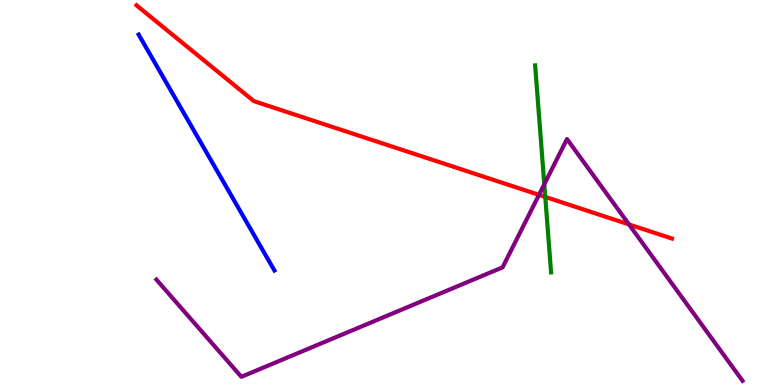[{'lines': ['blue', 'red'], 'intersections': []}, {'lines': ['green', 'red'], 'intersections': [{'x': 7.04, 'y': 4.89}]}, {'lines': ['purple', 'red'], 'intersections': [{'x': 6.95, 'y': 4.94}, {'x': 8.12, 'y': 4.17}]}, {'lines': ['blue', 'green'], 'intersections': []}, {'lines': ['blue', 'purple'], 'intersections': []}, {'lines': ['green', 'purple'], 'intersections': [{'x': 7.02, 'y': 5.21}]}]